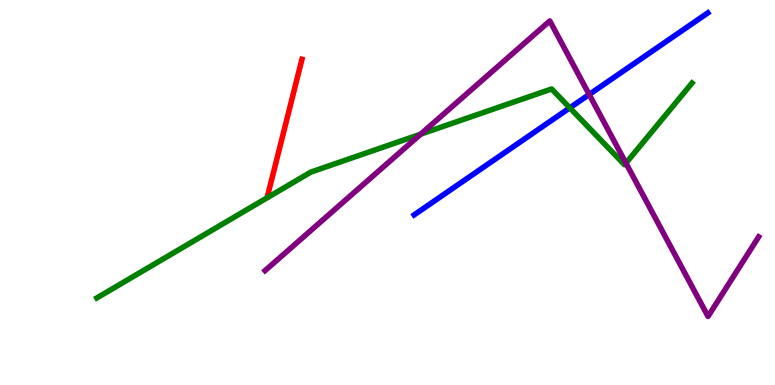[{'lines': ['blue', 'red'], 'intersections': []}, {'lines': ['green', 'red'], 'intersections': []}, {'lines': ['purple', 'red'], 'intersections': []}, {'lines': ['blue', 'green'], 'intersections': [{'x': 7.35, 'y': 7.2}]}, {'lines': ['blue', 'purple'], 'intersections': [{'x': 7.6, 'y': 7.55}]}, {'lines': ['green', 'purple'], 'intersections': [{'x': 5.43, 'y': 6.51}, {'x': 8.08, 'y': 5.76}]}]